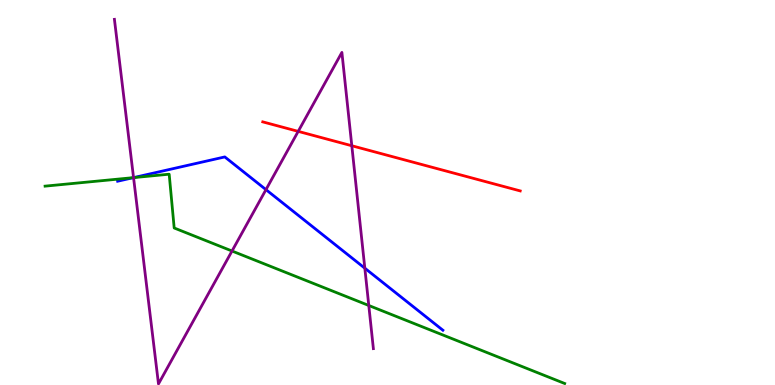[{'lines': ['blue', 'red'], 'intersections': []}, {'lines': ['green', 'red'], 'intersections': []}, {'lines': ['purple', 'red'], 'intersections': [{'x': 3.85, 'y': 6.59}, {'x': 4.54, 'y': 6.21}]}, {'lines': ['blue', 'green'], 'intersections': [{'x': 1.72, 'y': 5.39}]}, {'lines': ['blue', 'purple'], 'intersections': [{'x': 1.72, 'y': 5.39}, {'x': 3.43, 'y': 5.07}, {'x': 4.71, 'y': 3.03}]}, {'lines': ['green', 'purple'], 'intersections': [{'x': 1.72, 'y': 5.39}, {'x': 2.99, 'y': 3.48}, {'x': 4.76, 'y': 2.07}]}]